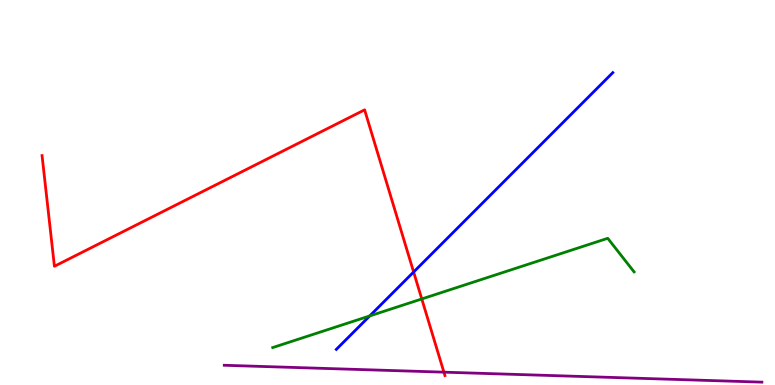[{'lines': ['blue', 'red'], 'intersections': [{'x': 5.34, 'y': 2.94}]}, {'lines': ['green', 'red'], 'intersections': [{'x': 5.44, 'y': 2.23}]}, {'lines': ['purple', 'red'], 'intersections': [{'x': 5.73, 'y': 0.333}]}, {'lines': ['blue', 'green'], 'intersections': [{'x': 4.77, 'y': 1.79}]}, {'lines': ['blue', 'purple'], 'intersections': []}, {'lines': ['green', 'purple'], 'intersections': []}]